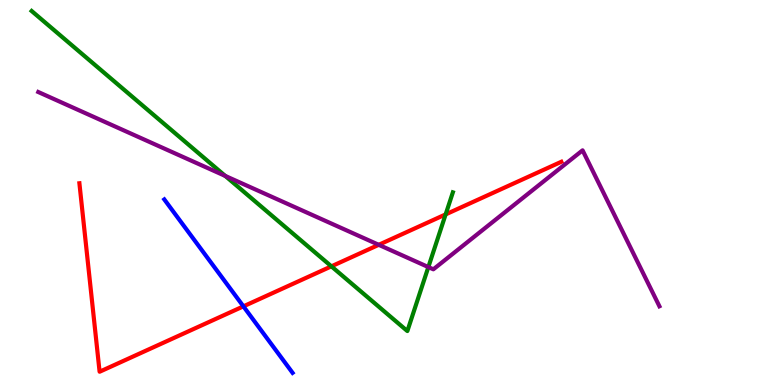[{'lines': ['blue', 'red'], 'intersections': [{'x': 3.14, 'y': 2.04}]}, {'lines': ['green', 'red'], 'intersections': [{'x': 4.28, 'y': 3.08}, {'x': 5.75, 'y': 4.43}]}, {'lines': ['purple', 'red'], 'intersections': [{'x': 4.89, 'y': 3.64}]}, {'lines': ['blue', 'green'], 'intersections': []}, {'lines': ['blue', 'purple'], 'intersections': []}, {'lines': ['green', 'purple'], 'intersections': [{'x': 2.91, 'y': 5.43}, {'x': 5.53, 'y': 3.06}]}]